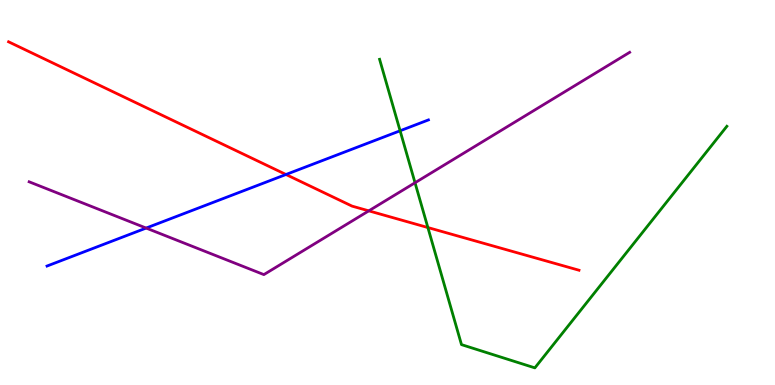[{'lines': ['blue', 'red'], 'intersections': [{'x': 3.69, 'y': 5.47}]}, {'lines': ['green', 'red'], 'intersections': [{'x': 5.52, 'y': 4.09}]}, {'lines': ['purple', 'red'], 'intersections': [{'x': 4.76, 'y': 4.52}]}, {'lines': ['blue', 'green'], 'intersections': [{'x': 5.16, 'y': 6.6}]}, {'lines': ['blue', 'purple'], 'intersections': [{'x': 1.89, 'y': 4.08}]}, {'lines': ['green', 'purple'], 'intersections': [{'x': 5.36, 'y': 5.25}]}]